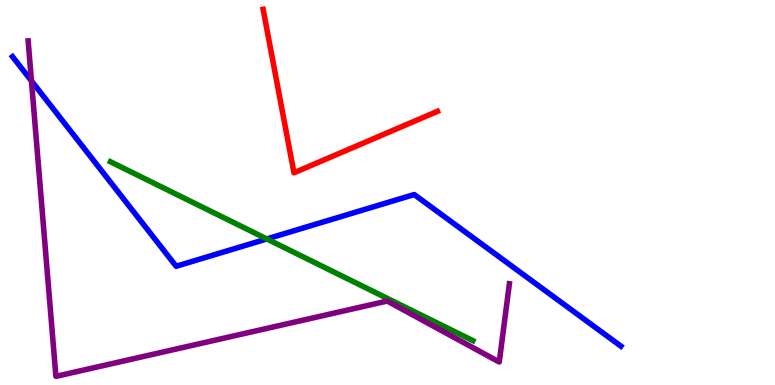[{'lines': ['blue', 'red'], 'intersections': []}, {'lines': ['green', 'red'], 'intersections': []}, {'lines': ['purple', 'red'], 'intersections': []}, {'lines': ['blue', 'green'], 'intersections': [{'x': 3.44, 'y': 3.79}]}, {'lines': ['blue', 'purple'], 'intersections': [{'x': 0.406, 'y': 7.9}]}, {'lines': ['green', 'purple'], 'intersections': []}]